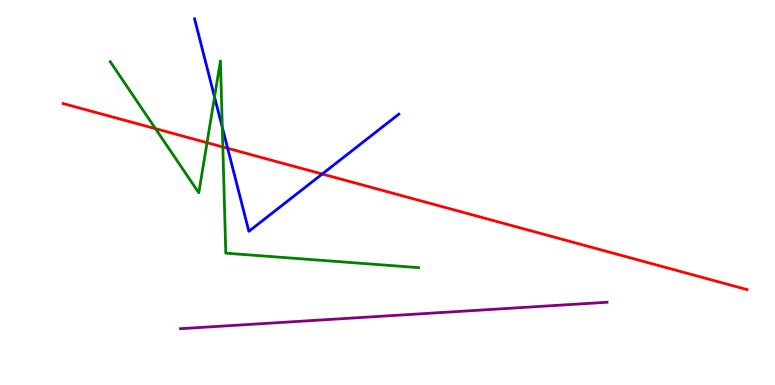[{'lines': ['blue', 'red'], 'intersections': [{'x': 2.94, 'y': 6.15}, {'x': 4.16, 'y': 5.48}]}, {'lines': ['green', 'red'], 'intersections': [{'x': 2.01, 'y': 6.66}, {'x': 2.67, 'y': 6.29}, {'x': 2.88, 'y': 6.18}]}, {'lines': ['purple', 'red'], 'intersections': []}, {'lines': ['blue', 'green'], 'intersections': [{'x': 2.77, 'y': 7.48}, {'x': 2.87, 'y': 6.69}]}, {'lines': ['blue', 'purple'], 'intersections': []}, {'lines': ['green', 'purple'], 'intersections': []}]